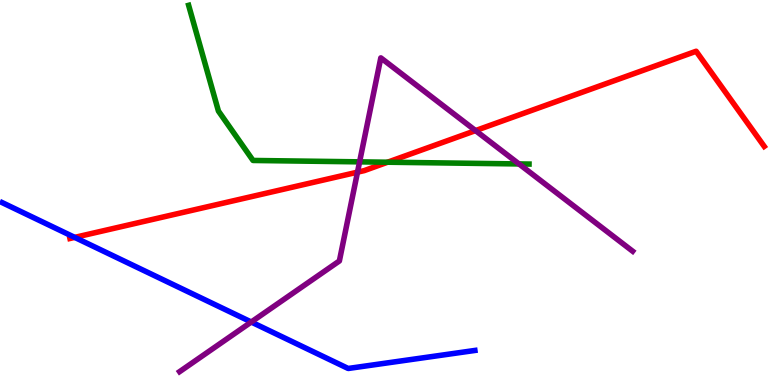[{'lines': ['blue', 'red'], 'intersections': [{'x': 0.964, 'y': 3.83}]}, {'lines': ['green', 'red'], 'intersections': [{'x': 5.0, 'y': 5.79}]}, {'lines': ['purple', 'red'], 'intersections': [{'x': 4.61, 'y': 5.53}, {'x': 6.14, 'y': 6.61}]}, {'lines': ['blue', 'green'], 'intersections': []}, {'lines': ['blue', 'purple'], 'intersections': [{'x': 3.24, 'y': 1.64}]}, {'lines': ['green', 'purple'], 'intersections': [{'x': 4.64, 'y': 5.8}, {'x': 6.7, 'y': 5.74}]}]